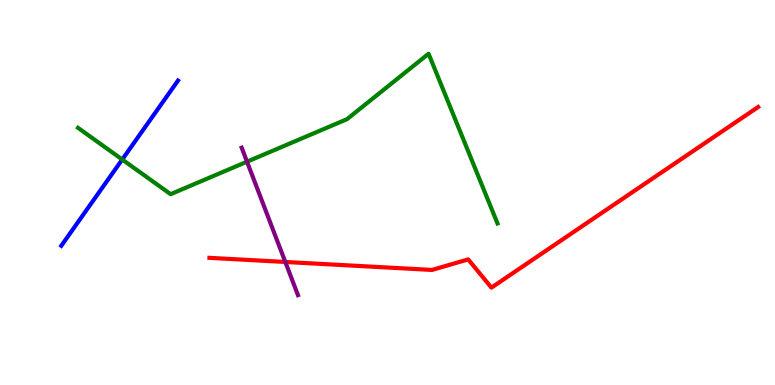[{'lines': ['blue', 'red'], 'intersections': []}, {'lines': ['green', 'red'], 'intersections': []}, {'lines': ['purple', 'red'], 'intersections': [{'x': 3.68, 'y': 3.2}]}, {'lines': ['blue', 'green'], 'intersections': [{'x': 1.58, 'y': 5.86}]}, {'lines': ['blue', 'purple'], 'intersections': []}, {'lines': ['green', 'purple'], 'intersections': [{'x': 3.19, 'y': 5.8}]}]